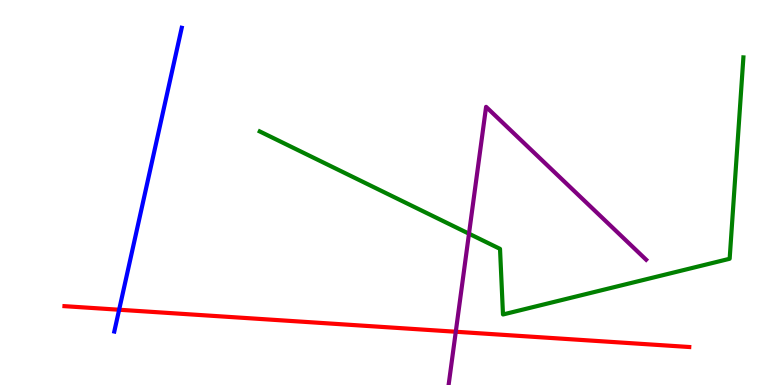[{'lines': ['blue', 'red'], 'intersections': [{'x': 1.54, 'y': 1.95}]}, {'lines': ['green', 'red'], 'intersections': []}, {'lines': ['purple', 'red'], 'intersections': [{'x': 5.88, 'y': 1.38}]}, {'lines': ['blue', 'green'], 'intersections': []}, {'lines': ['blue', 'purple'], 'intersections': []}, {'lines': ['green', 'purple'], 'intersections': [{'x': 6.05, 'y': 3.93}]}]